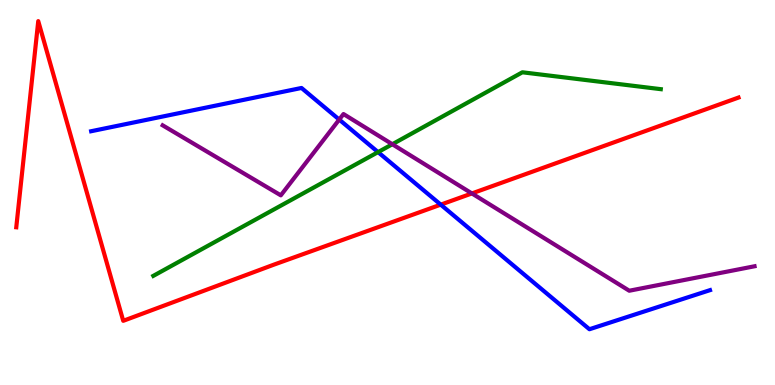[{'lines': ['blue', 'red'], 'intersections': [{'x': 5.69, 'y': 4.68}]}, {'lines': ['green', 'red'], 'intersections': []}, {'lines': ['purple', 'red'], 'intersections': [{'x': 6.09, 'y': 4.98}]}, {'lines': ['blue', 'green'], 'intersections': [{'x': 4.88, 'y': 6.05}]}, {'lines': ['blue', 'purple'], 'intersections': [{'x': 4.38, 'y': 6.89}]}, {'lines': ['green', 'purple'], 'intersections': [{'x': 5.06, 'y': 6.25}]}]